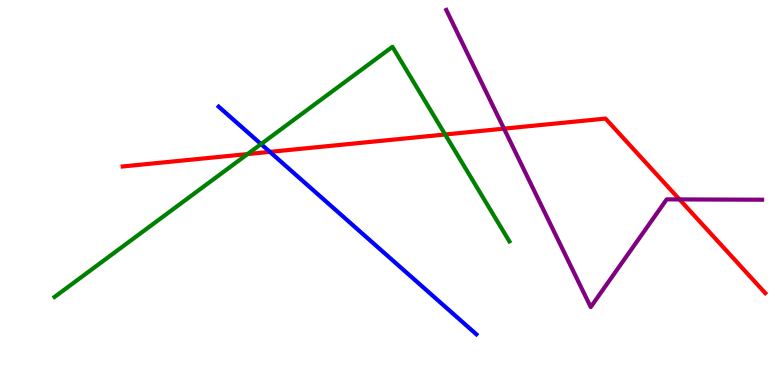[{'lines': ['blue', 'red'], 'intersections': [{'x': 3.48, 'y': 6.06}]}, {'lines': ['green', 'red'], 'intersections': [{'x': 3.19, 'y': 6.0}, {'x': 5.74, 'y': 6.51}]}, {'lines': ['purple', 'red'], 'intersections': [{'x': 6.5, 'y': 6.66}, {'x': 8.77, 'y': 4.82}]}, {'lines': ['blue', 'green'], 'intersections': [{'x': 3.37, 'y': 6.26}]}, {'lines': ['blue', 'purple'], 'intersections': []}, {'lines': ['green', 'purple'], 'intersections': []}]